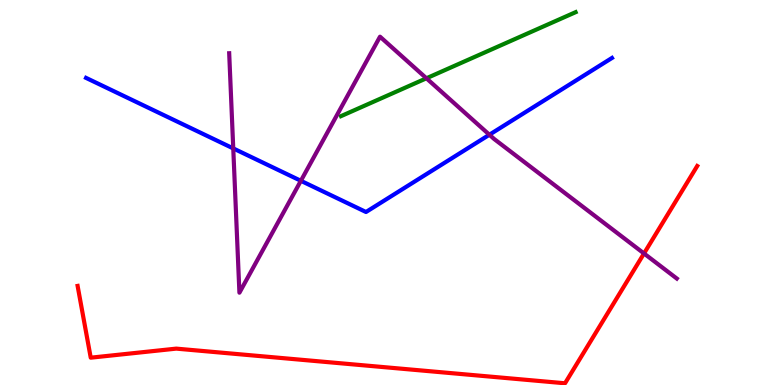[{'lines': ['blue', 'red'], 'intersections': []}, {'lines': ['green', 'red'], 'intersections': []}, {'lines': ['purple', 'red'], 'intersections': [{'x': 8.31, 'y': 3.42}]}, {'lines': ['blue', 'green'], 'intersections': []}, {'lines': ['blue', 'purple'], 'intersections': [{'x': 3.01, 'y': 6.15}, {'x': 3.88, 'y': 5.3}, {'x': 6.31, 'y': 6.5}]}, {'lines': ['green', 'purple'], 'intersections': [{'x': 5.5, 'y': 7.97}]}]